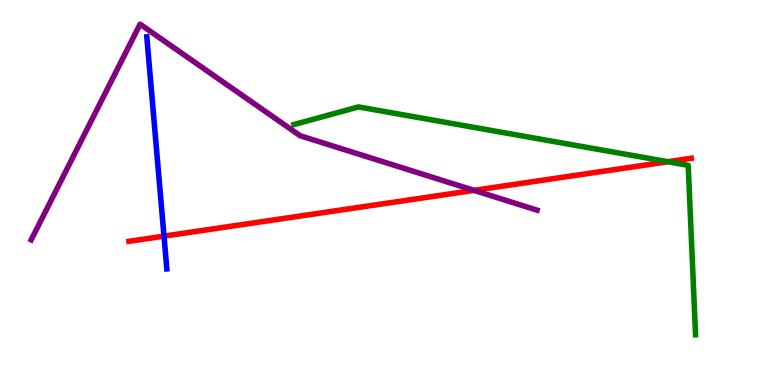[{'lines': ['blue', 'red'], 'intersections': [{'x': 2.12, 'y': 3.87}]}, {'lines': ['green', 'red'], 'intersections': [{'x': 8.62, 'y': 5.8}]}, {'lines': ['purple', 'red'], 'intersections': [{'x': 6.12, 'y': 5.06}]}, {'lines': ['blue', 'green'], 'intersections': []}, {'lines': ['blue', 'purple'], 'intersections': []}, {'lines': ['green', 'purple'], 'intersections': []}]